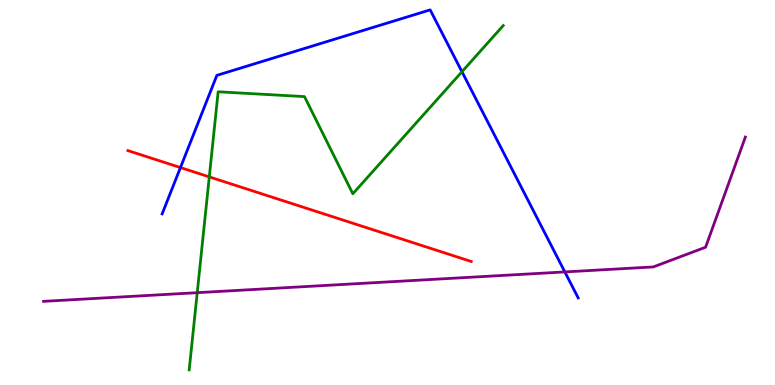[{'lines': ['blue', 'red'], 'intersections': [{'x': 2.33, 'y': 5.65}]}, {'lines': ['green', 'red'], 'intersections': [{'x': 2.7, 'y': 5.41}]}, {'lines': ['purple', 'red'], 'intersections': []}, {'lines': ['blue', 'green'], 'intersections': [{'x': 5.96, 'y': 8.14}]}, {'lines': ['blue', 'purple'], 'intersections': [{'x': 7.29, 'y': 2.94}]}, {'lines': ['green', 'purple'], 'intersections': [{'x': 2.54, 'y': 2.4}]}]